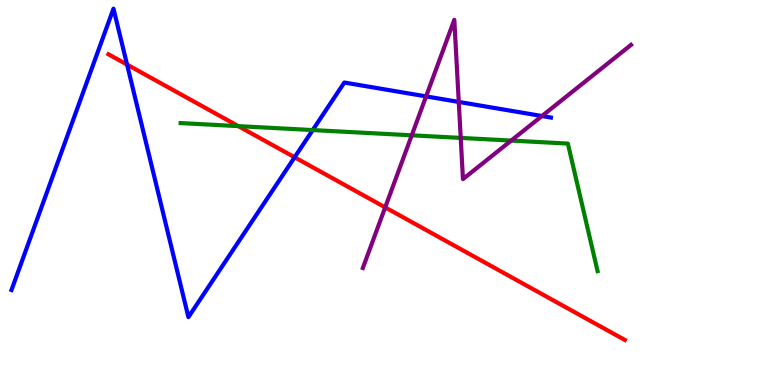[{'lines': ['blue', 'red'], 'intersections': [{'x': 1.64, 'y': 8.32}, {'x': 3.8, 'y': 5.91}]}, {'lines': ['green', 'red'], 'intersections': [{'x': 3.08, 'y': 6.72}]}, {'lines': ['purple', 'red'], 'intersections': [{'x': 4.97, 'y': 4.61}]}, {'lines': ['blue', 'green'], 'intersections': [{'x': 4.04, 'y': 6.62}]}, {'lines': ['blue', 'purple'], 'intersections': [{'x': 5.5, 'y': 7.5}, {'x': 5.92, 'y': 7.35}, {'x': 6.99, 'y': 6.99}]}, {'lines': ['green', 'purple'], 'intersections': [{'x': 5.31, 'y': 6.49}, {'x': 5.94, 'y': 6.42}, {'x': 6.6, 'y': 6.35}]}]